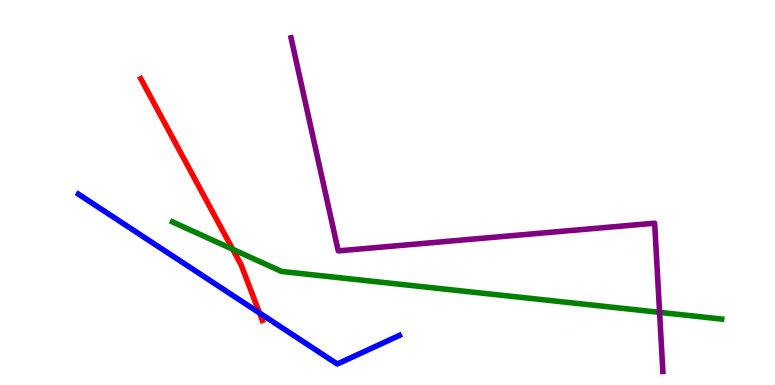[{'lines': ['blue', 'red'], 'intersections': [{'x': 3.35, 'y': 1.87}]}, {'lines': ['green', 'red'], 'intersections': [{'x': 3.0, 'y': 3.53}]}, {'lines': ['purple', 'red'], 'intersections': []}, {'lines': ['blue', 'green'], 'intersections': []}, {'lines': ['blue', 'purple'], 'intersections': []}, {'lines': ['green', 'purple'], 'intersections': [{'x': 8.51, 'y': 1.89}]}]